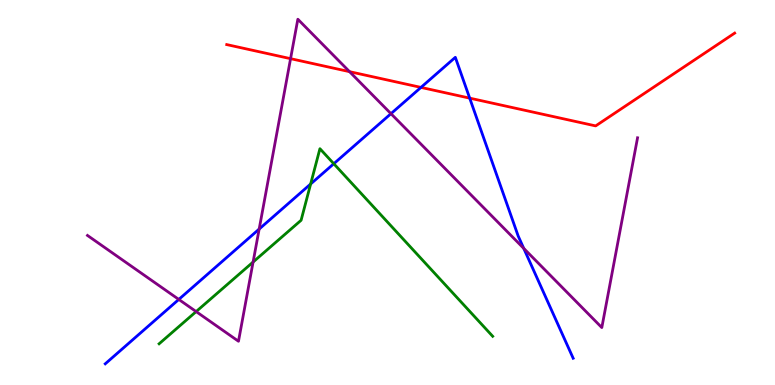[{'lines': ['blue', 'red'], 'intersections': [{'x': 5.43, 'y': 7.73}, {'x': 6.06, 'y': 7.45}]}, {'lines': ['green', 'red'], 'intersections': []}, {'lines': ['purple', 'red'], 'intersections': [{'x': 3.75, 'y': 8.48}, {'x': 4.51, 'y': 8.14}]}, {'lines': ['blue', 'green'], 'intersections': [{'x': 4.01, 'y': 5.22}, {'x': 4.31, 'y': 5.75}]}, {'lines': ['blue', 'purple'], 'intersections': [{'x': 2.31, 'y': 2.22}, {'x': 3.34, 'y': 4.05}, {'x': 5.04, 'y': 7.05}, {'x': 6.76, 'y': 3.55}]}, {'lines': ['green', 'purple'], 'intersections': [{'x': 2.53, 'y': 1.91}, {'x': 3.27, 'y': 3.19}]}]